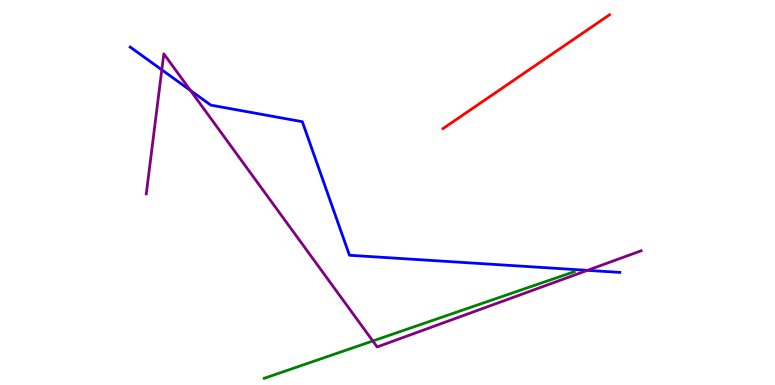[{'lines': ['blue', 'red'], 'intersections': []}, {'lines': ['green', 'red'], 'intersections': []}, {'lines': ['purple', 'red'], 'intersections': []}, {'lines': ['blue', 'green'], 'intersections': []}, {'lines': ['blue', 'purple'], 'intersections': [{'x': 2.09, 'y': 8.19}, {'x': 2.46, 'y': 7.65}, {'x': 7.58, 'y': 2.98}]}, {'lines': ['green', 'purple'], 'intersections': [{'x': 4.81, 'y': 1.14}]}]